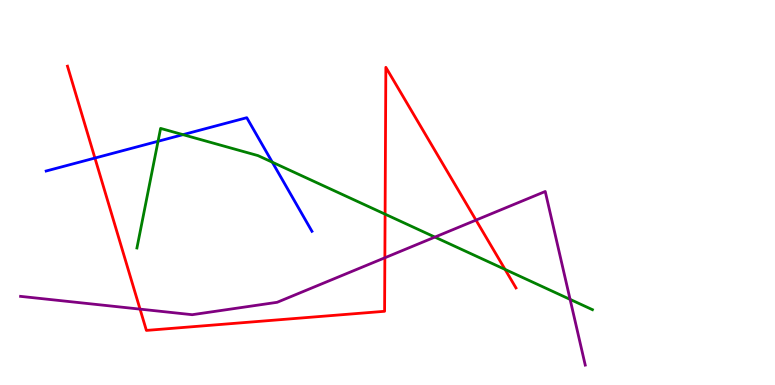[{'lines': ['blue', 'red'], 'intersections': [{'x': 1.22, 'y': 5.89}]}, {'lines': ['green', 'red'], 'intersections': [{'x': 4.97, 'y': 4.44}, {'x': 6.52, 'y': 3.0}]}, {'lines': ['purple', 'red'], 'intersections': [{'x': 1.81, 'y': 1.97}, {'x': 4.97, 'y': 3.3}, {'x': 6.14, 'y': 4.28}]}, {'lines': ['blue', 'green'], 'intersections': [{'x': 2.04, 'y': 6.33}, {'x': 2.36, 'y': 6.5}, {'x': 3.51, 'y': 5.79}]}, {'lines': ['blue', 'purple'], 'intersections': []}, {'lines': ['green', 'purple'], 'intersections': [{'x': 5.61, 'y': 3.84}, {'x': 7.36, 'y': 2.22}]}]